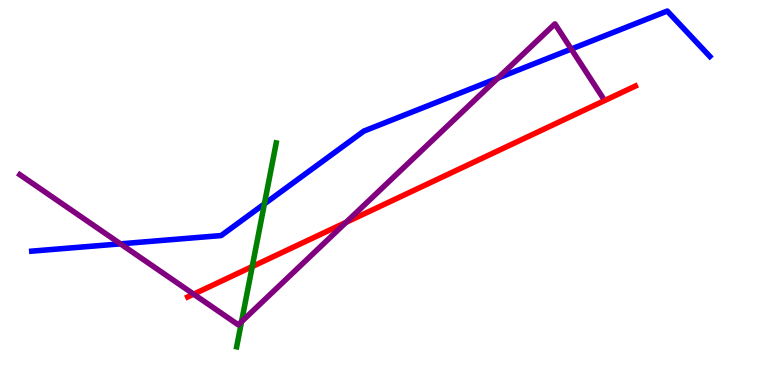[{'lines': ['blue', 'red'], 'intersections': []}, {'lines': ['green', 'red'], 'intersections': [{'x': 3.25, 'y': 3.08}]}, {'lines': ['purple', 'red'], 'intersections': [{'x': 2.5, 'y': 2.36}, {'x': 4.47, 'y': 4.22}]}, {'lines': ['blue', 'green'], 'intersections': [{'x': 3.41, 'y': 4.7}]}, {'lines': ['blue', 'purple'], 'intersections': [{'x': 1.55, 'y': 3.67}, {'x': 6.42, 'y': 7.97}, {'x': 7.37, 'y': 8.73}]}, {'lines': ['green', 'purple'], 'intersections': [{'x': 3.12, 'y': 1.65}]}]